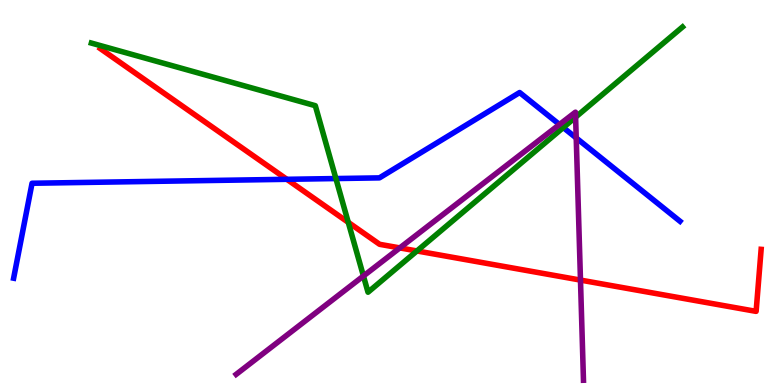[{'lines': ['blue', 'red'], 'intersections': [{'x': 3.7, 'y': 5.34}]}, {'lines': ['green', 'red'], 'intersections': [{'x': 4.49, 'y': 4.22}, {'x': 5.38, 'y': 3.48}]}, {'lines': ['purple', 'red'], 'intersections': [{'x': 5.16, 'y': 3.56}, {'x': 7.49, 'y': 2.72}]}, {'lines': ['blue', 'green'], 'intersections': [{'x': 4.33, 'y': 5.36}, {'x': 7.27, 'y': 6.69}]}, {'lines': ['blue', 'purple'], 'intersections': [{'x': 7.22, 'y': 6.77}, {'x': 7.44, 'y': 6.42}]}, {'lines': ['green', 'purple'], 'intersections': [{'x': 4.69, 'y': 2.83}, {'x': 7.43, 'y': 6.96}]}]